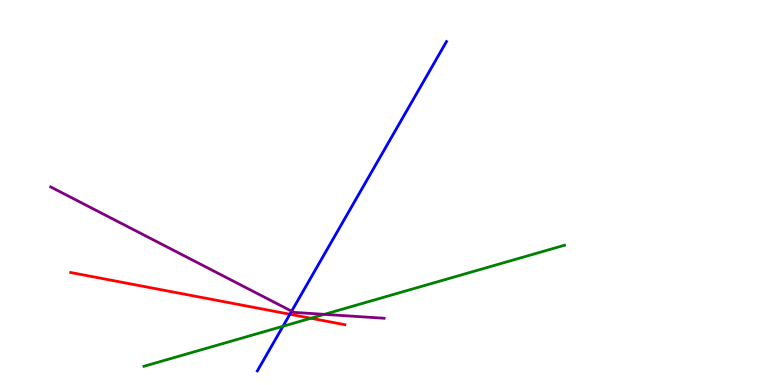[{'lines': ['blue', 'red'], 'intersections': [{'x': 3.74, 'y': 1.84}]}, {'lines': ['green', 'red'], 'intersections': [{'x': 4.01, 'y': 1.73}]}, {'lines': ['purple', 'red'], 'intersections': []}, {'lines': ['blue', 'green'], 'intersections': [{'x': 3.65, 'y': 1.53}]}, {'lines': ['blue', 'purple'], 'intersections': [{'x': 3.76, 'y': 1.92}]}, {'lines': ['green', 'purple'], 'intersections': [{'x': 4.19, 'y': 1.83}]}]